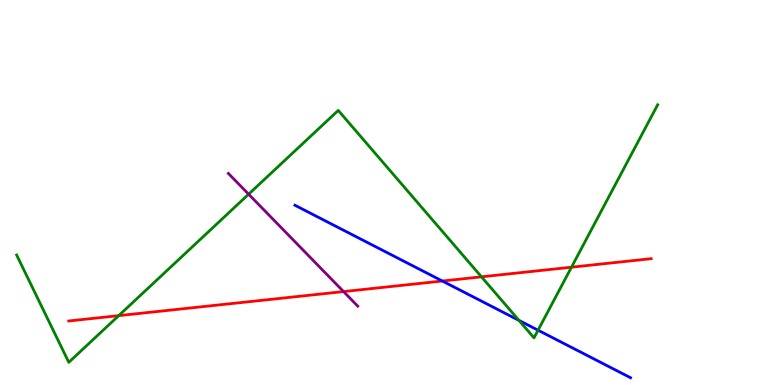[{'lines': ['blue', 'red'], 'intersections': [{'x': 5.71, 'y': 2.7}]}, {'lines': ['green', 'red'], 'intersections': [{'x': 1.53, 'y': 1.8}, {'x': 6.21, 'y': 2.81}, {'x': 7.37, 'y': 3.06}]}, {'lines': ['purple', 'red'], 'intersections': [{'x': 4.43, 'y': 2.43}]}, {'lines': ['blue', 'green'], 'intersections': [{'x': 6.7, 'y': 1.68}, {'x': 6.94, 'y': 1.42}]}, {'lines': ['blue', 'purple'], 'intersections': []}, {'lines': ['green', 'purple'], 'intersections': [{'x': 3.21, 'y': 4.96}]}]